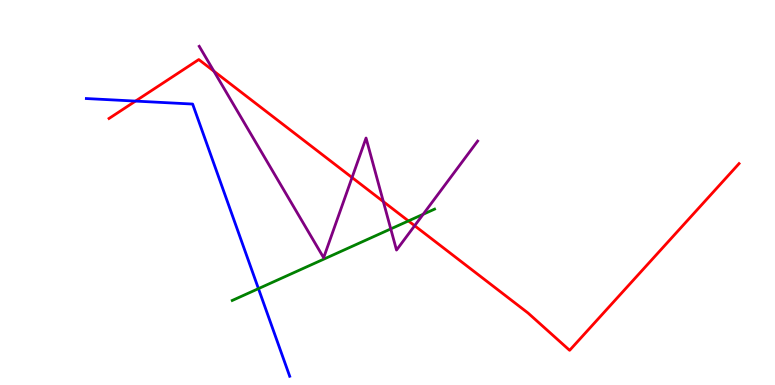[{'lines': ['blue', 'red'], 'intersections': [{'x': 1.75, 'y': 7.37}]}, {'lines': ['green', 'red'], 'intersections': [{'x': 5.27, 'y': 4.26}]}, {'lines': ['purple', 'red'], 'intersections': [{'x': 2.76, 'y': 8.15}, {'x': 4.54, 'y': 5.39}, {'x': 4.95, 'y': 4.76}, {'x': 5.35, 'y': 4.14}]}, {'lines': ['blue', 'green'], 'intersections': [{'x': 3.33, 'y': 2.5}]}, {'lines': ['blue', 'purple'], 'intersections': []}, {'lines': ['green', 'purple'], 'intersections': [{'x': 5.04, 'y': 4.05}, {'x': 5.46, 'y': 4.43}]}]